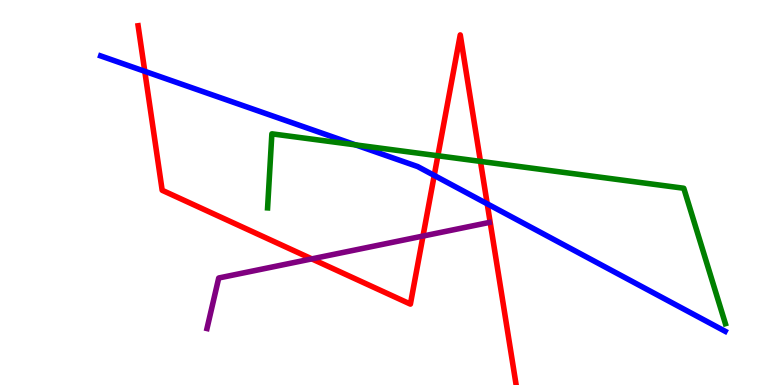[{'lines': ['blue', 'red'], 'intersections': [{'x': 1.87, 'y': 8.15}, {'x': 5.6, 'y': 5.44}, {'x': 6.29, 'y': 4.71}]}, {'lines': ['green', 'red'], 'intersections': [{'x': 5.65, 'y': 5.95}, {'x': 6.2, 'y': 5.81}]}, {'lines': ['purple', 'red'], 'intersections': [{'x': 4.02, 'y': 3.28}, {'x': 5.46, 'y': 3.87}]}, {'lines': ['blue', 'green'], 'intersections': [{'x': 4.59, 'y': 6.24}]}, {'lines': ['blue', 'purple'], 'intersections': []}, {'lines': ['green', 'purple'], 'intersections': []}]